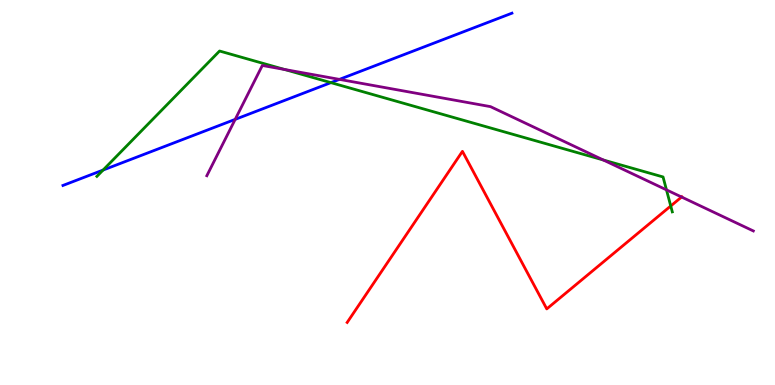[{'lines': ['blue', 'red'], 'intersections': []}, {'lines': ['green', 'red'], 'intersections': [{'x': 8.65, 'y': 4.65}]}, {'lines': ['purple', 'red'], 'intersections': [{'x': 8.79, 'y': 4.88}]}, {'lines': ['blue', 'green'], 'intersections': [{'x': 1.33, 'y': 5.58}, {'x': 4.27, 'y': 7.85}]}, {'lines': ['blue', 'purple'], 'intersections': [{'x': 3.03, 'y': 6.9}, {'x': 4.38, 'y': 7.94}]}, {'lines': ['green', 'purple'], 'intersections': [{'x': 3.67, 'y': 8.2}, {'x': 7.78, 'y': 5.84}, {'x': 8.6, 'y': 5.07}]}]